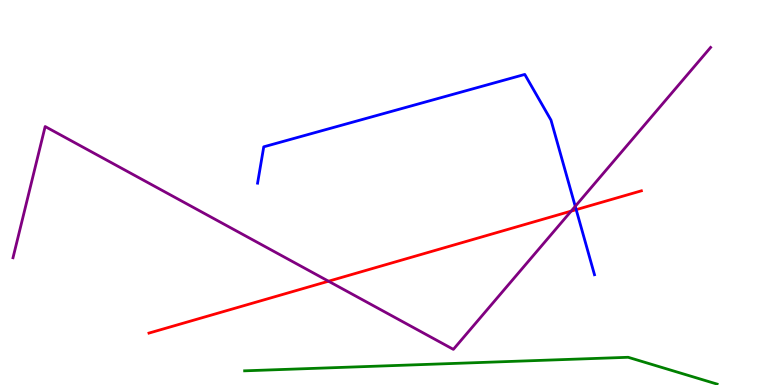[{'lines': ['blue', 'red'], 'intersections': [{'x': 7.43, 'y': 4.55}]}, {'lines': ['green', 'red'], 'intersections': []}, {'lines': ['purple', 'red'], 'intersections': [{'x': 4.24, 'y': 2.7}, {'x': 7.37, 'y': 4.52}]}, {'lines': ['blue', 'green'], 'intersections': []}, {'lines': ['blue', 'purple'], 'intersections': [{'x': 7.42, 'y': 4.64}]}, {'lines': ['green', 'purple'], 'intersections': []}]